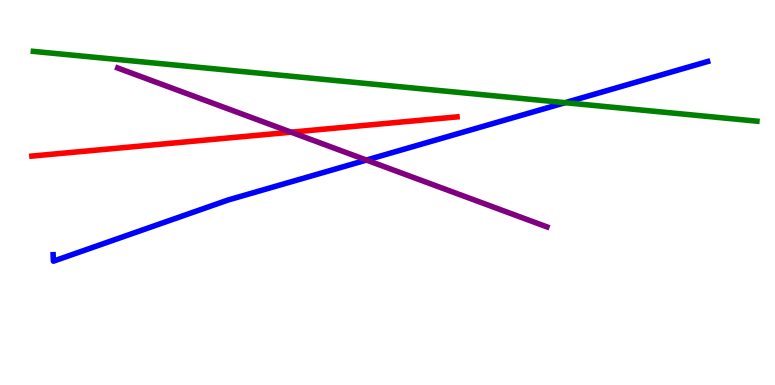[{'lines': ['blue', 'red'], 'intersections': []}, {'lines': ['green', 'red'], 'intersections': []}, {'lines': ['purple', 'red'], 'intersections': [{'x': 3.76, 'y': 6.57}]}, {'lines': ['blue', 'green'], 'intersections': [{'x': 7.29, 'y': 7.33}]}, {'lines': ['blue', 'purple'], 'intersections': [{'x': 4.73, 'y': 5.84}]}, {'lines': ['green', 'purple'], 'intersections': []}]